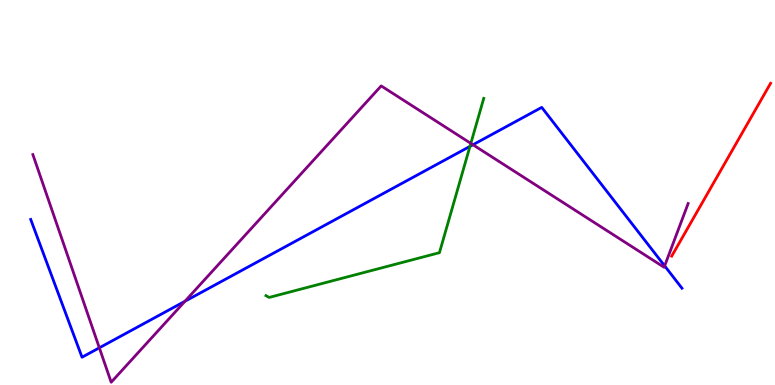[{'lines': ['blue', 'red'], 'intersections': []}, {'lines': ['green', 'red'], 'intersections': []}, {'lines': ['purple', 'red'], 'intersections': []}, {'lines': ['blue', 'green'], 'intersections': [{'x': 6.06, 'y': 6.2}]}, {'lines': ['blue', 'purple'], 'intersections': [{'x': 1.28, 'y': 0.966}, {'x': 2.39, 'y': 2.17}, {'x': 6.1, 'y': 6.24}, {'x': 8.58, 'y': 3.09}]}, {'lines': ['green', 'purple'], 'intersections': [{'x': 6.08, 'y': 6.28}]}]